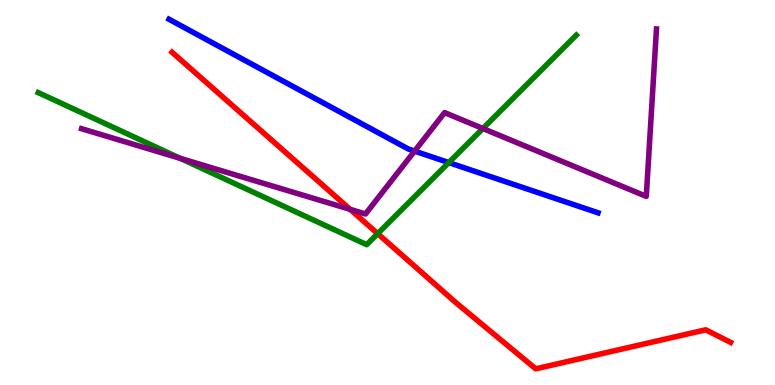[{'lines': ['blue', 'red'], 'intersections': []}, {'lines': ['green', 'red'], 'intersections': [{'x': 4.87, 'y': 3.93}]}, {'lines': ['purple', 'red'], 'intersections': [{'x': 4.52, 'y': 4.56}]}, {'lines': ['blue', 'green'], 'intersections': [{'x': 5.79, 'y': 5.78}]}, {'lines': ['blue', 'purple'], 'intersections': [{'x': 5.35, 'y': 6.08}]}, {'lines': ['green', 'purple'], 'intersections': [{'x': 2.33, 'y': 5.89}, {'x': 6.23, 'y': 6.66}]}]